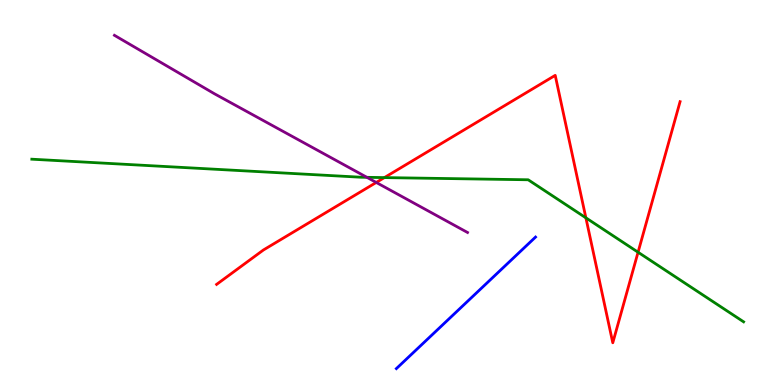[{'lines': ['blue', 'red'], 'intersections': []}, {'lines': ['green', 'red'], 'intersections': [{'x': 4.96, 'y': 5.39}, {'x': 7.56, 'y': 4.34}, {'x': 8.23, 'y': 3.45}]}, {'lines': ['purple', 'red'], 'intersections': [{'x': 4.85, 'y': 5.26}]}, {'lines': ['blue', 'green'], 'intersections': []}, {'lines': ['blue', 'purple'], 'intersections': []}, {'lines': ['green', 'purple'], 'intersections': [{'x': 4.73, 'y': 5.39}]}]